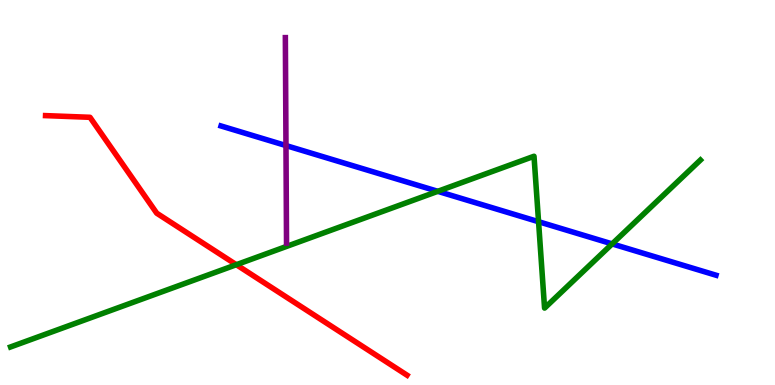[{'lines': ['blue', 'red'], 'intersections': []}, {'lines': ['green', 'red'], 'intersections': [{'x': 3.05, 'y': 3.12}]}, {'lines': ['purple', 'red'], 'intersections': []}, {'lines': ['blue', 'green'], 'intersections': [{'x': 5.65, 'y': 5.03}, {'x': 6.95, 'y': 4.24}, {'x': 7.9, 'y': 3.67}]}, {'lines': ['blue', 'purple'], 'intersections': [{'x': 3.69, 'y': 6.22}]}, {'lines': ['green', 'purple'], 'intersections': []}]